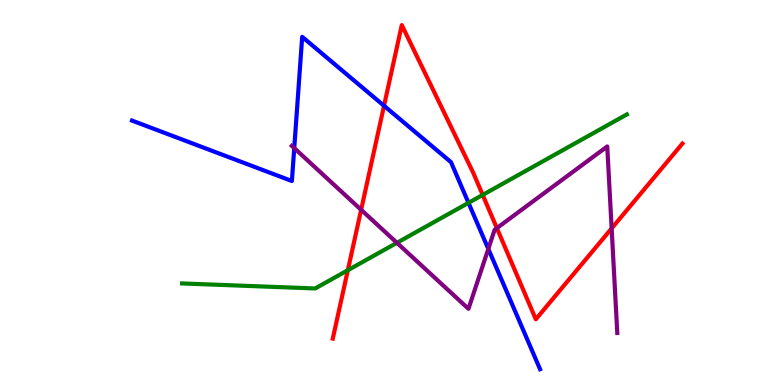[{'lines': ['blue', 'red'], 'intersections': [{'x': 4.96, 'y': 7.25}]}, {'lines': ['green', 'red'], 'intersections': [{'x': 4.49, 'y': 2.98}, {'x': 6.23, 'y': 4.94}]}, {'lines': ['purple', 'red'], 'intersections': [{'x': 4.66, 'y': 4.55}, {'x': 6.41, 'y': 4.07}, {'x': 7.89, 'y': 4.07}]}, {'lines': ['blue', 'green'], 'intersections': [{'x': 6.05, 'y': 4.73}]}, {'lines': ['blue', 'purple'], 'intersections': [{'x': 3.8, 'y': 6.15}, {'x': 6.3, 'y': 3.53}]}, {'lines': ['green', 'purple'], 'intersections': [{'x': 5.12, 'y': 3.69}]}]